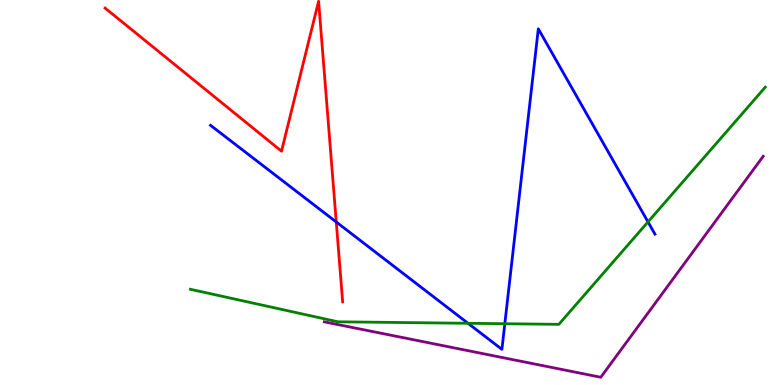[{'lines': ['blue', 'red'], 'intersections': [{'x': 4.34, 'y': 4.23}]}, {'lines': ['green', 'red'], 'intersections': []}, {'lines': ['purple', 'red'], 'intersections': []}, {'lines': ['blue', 'green'], 'intersections': [{'x': 6.04, 'y': 1.6}, {'x': 6.51, 'y': 1.59}, {'x': 8.36, 'y': 4.24}]}, {'lines': ['blue', 'purple'], 'intersections': []}, {'lines': ['green', 'purple'], 'intersections': []}]